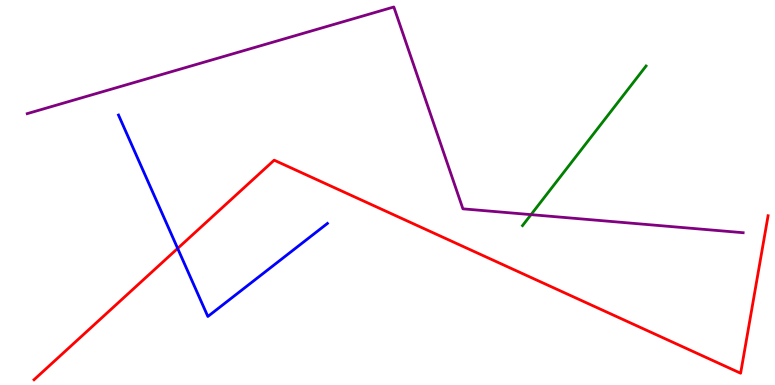[{'lines': ['blue', 'red'], 'intersections': [{'x': 2.29, 'y': 3.55}]}, {'lines': ['green', 'red'], 'intersections': []}, {'lines': ['purple', 'red'], 'intersections': []}, {'lines': ['blue', 'green'], 'intersections': []}, {'lines': ['blue', 'purple'], 'intersections': []}, {'lines': ['green', 'purple'], 'intersections': [{'x': 6.85, 'y': 4.43}]}]